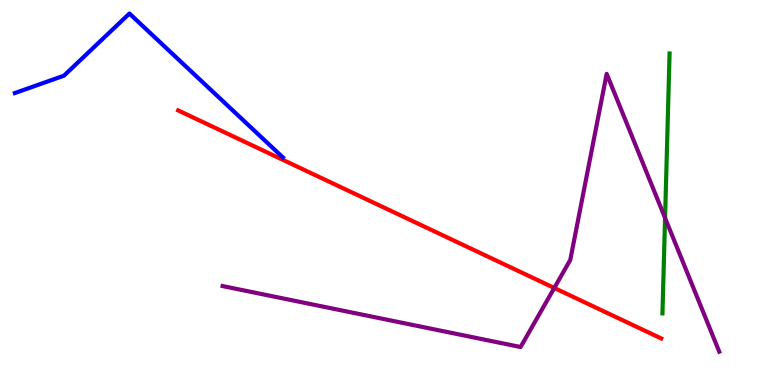[{'lines': ['blue', 'red'], 'intersections': []}, {'lines': ['green', 'red'], 'intersections': []}, {'lines': ['purple', 'red'], 'intersections': [{'x': 7.15, 'y': 2.52}]}, {'lines': ['blue', 'green'], 'intersections': []}, {'lines': ['blue', 'purple'], 'intersections': []}, {'lines': ['green', 'purple'], 'intersections': [{'x': 8.58, 'y': 4.34}]}]